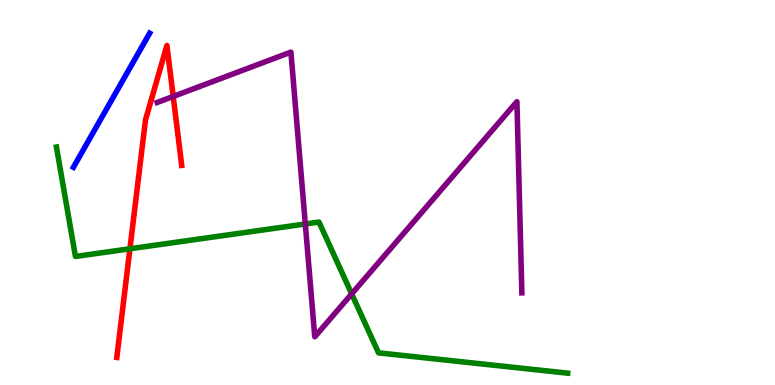[{'lines': ['blue', 'red'], 'intersections': []}, {'lines': ['green', 'red'], 'intersections': [{'x': 1.68, 'y': 3.54}]}, {'lines': ['purple', 'red'], 'intersections': [{'x': 2.23, 'y': 7.49}]}, {'lines': ['blue', 'green'], 'intersections': []}, {'lines': ['blue', 'purple'], 'intersections': []}, {'lines': ['green', 'purple'], 'intersections': [{'x': 3.94, 'y': 4.18}, {'x': 4.54, 'y': 2.37}]}]